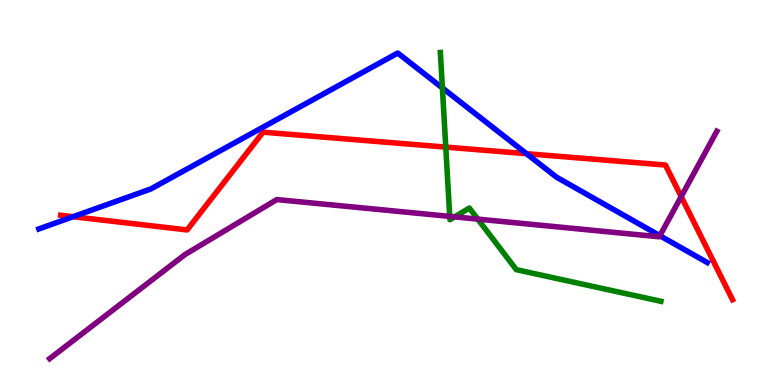[{'lines': ['blue', 'red'], 'intersections': [{'x': 0.943, 'y': 4.37}, {'x': 6.79, 'y': 6.01}]}, {'lines': ['green', 'red'], 'intersections': [{'x': 5.75, 'y': 6.18}]}, {'lines': ['purple', 'red'], 'intersections': [{'x': 8.79, 'y': 4.89}]}, {'lines': ['blue', 'green'], 'intersections': [{'x': 5.71, 'y': 7.72}]}, {'lines': ['blue', 'purple'], 'intersections': [{'x': 8.51, 'y': 3.88}]}, {'lines': ['green', 'purple'], 'intersections': [{'x': 5.8, 'y': 4.38}, {'x': 5.87, 'y': 4.37}, {'x': 6.17, 'y': 4.31}]}]